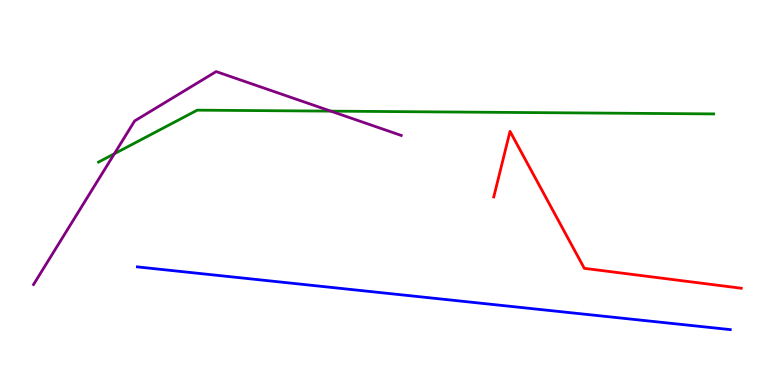[{'lines': ['blue', 'red'], 'intersections': []}, {'lines': ['green', 'red'], 'intersections': []}, {'lines': ['purple', 'red'], 'intersections': []}, {'lines': ['blue', 'green'], 'intersections': []}, {'lines': ['blue', 'purple'], 'intersections': []}, {'lines': ['green', 'purple'], 'intersections': [{'x': 1.48, 'y': 6.01}, {'x': 4.27, 'y': 7.11}]}]